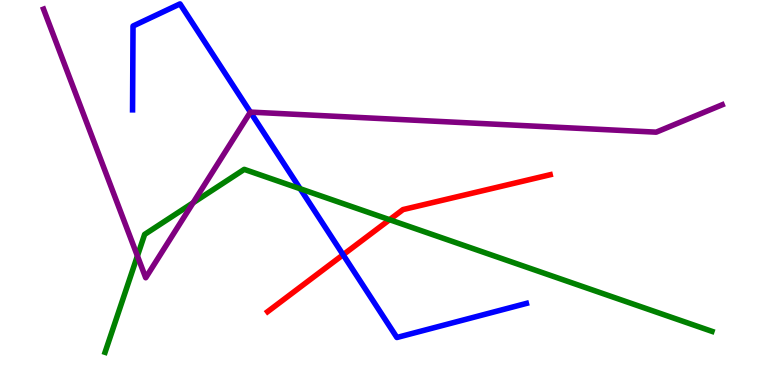[{'lines': ['blue', 'red'], 'intersections': [{'x': 4.43, 'y': 3.38}]}, {'lines': ['green', 'red'], 'intersections': [{'x': 5.03, 'y': 4.29}]}, {'lines': ['purple', 'red'], 'intersections': []}, {'lines': ['blue', 'green'], 'intersections': [{'x': 3.87, 'y': 5.1}]}, {'lines': ['blue', 'purple'], 'intersections': [{'x': 3.23, 'y': 7.09}]}, {'lines': ['green', 'purple'], 'intersections': [{'x': 1.77, 'y': 3.35}, {'x': 2.49, 'y': 4.73}]}]